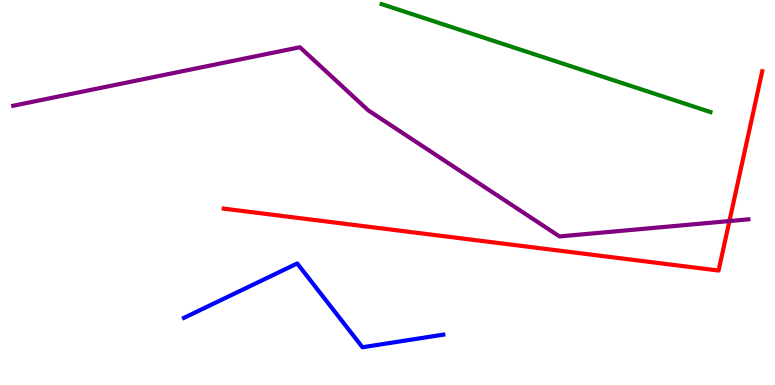[{'lines': ['blue', 'red'], 'intersections': []}, {'lines': ['green', 'red'], 'intersections': []}, {'lines': ['purple', 'red'], 'intersections': [{'x': 9.41, 'y': 4.26}]}, {'lines': ['blue', 'green'], 'intersections': []}, {'lines': ['blue', 'purple'], 'intersections': []}, {'lines': ['green', 'purple'], 'intersections': []}]